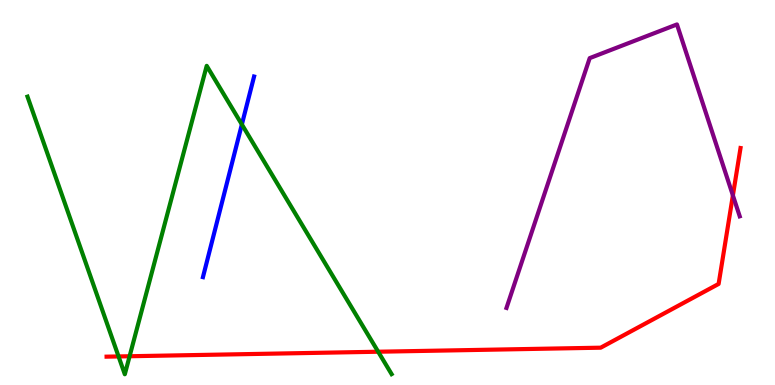[{'lines': ['blue', 'red'], 'intersections': []}, {'lines': ['green', 'red'], 'intersections': [{'x': 1.53, 'y': 0.742}, {'x': 1.67, 'y': 0.747}, {'x': 4.88, 'y': 0.864}]}, {'lines': ['purple', 'red'], 'intersections': [{'x': 9.46, 'y': 4.92}]}, {'lines': ['blue', 'green'], 'intersections': [{'x': 3.12, 'y': 6.77}]}, {'lines': ['blue', 'purple'], 'intersections': []}, {'lines': ['green', 'purple'], 'intersections': []}]